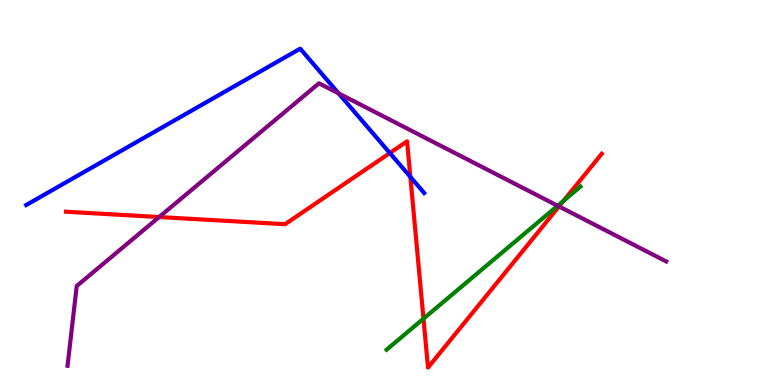[{'lines': ['blue', 'red'], 'intersections': [{'x': 5.03, 'y': 6.03}, {'x': 5.3, 'y': 5.41}]}, {'lines': ['green', 'red'], 'intersections': [{'x': 5.46, 'y': 1.72}, {'x': 7.27, 'y': 4.78}]}, {'lines': ['purple', 'red'], 'intersections': [{'x': 2.05, 'y': 4.36}, {'x': 7.21, 'y': 4.64}]}, {'lines': ['blue', 'green'], 'intersections': []}, {'lines': ['blue', 'purple'], 'intersections': [{'x': 4.37, 'y': 7.57}]}, {'lines': ['green', 'purple'], 'intersections': [{'x': 7.2, 'y': 4.66}]}]